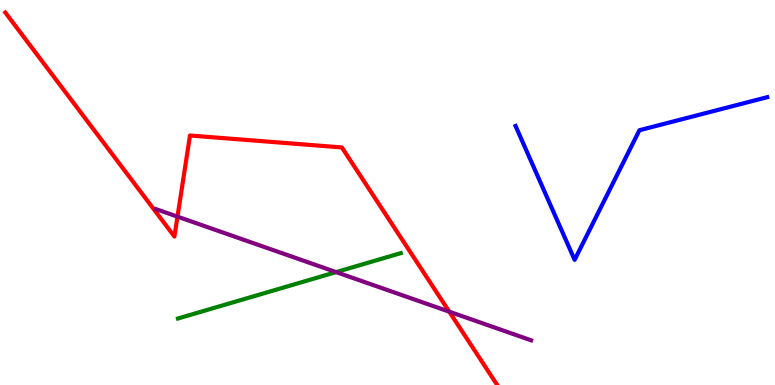[{'lines': ['blue', 'red'], 'intersections': []}, {'lines': ['green', 'red'], 'intersections': []}, {'lines': ['purple', 'red'], 'intersections': [{'x': 2.29, 'y': 4.37}, {'x': 5.8, 'y': 1.9}]}, {'lines': ['blue', 'green'], 'intersections': []}, {'lines': ['blue', 'purple'], 'intersections': []}, {'lines': ['green', 'purple'], 'intersections': [{'x': 4.34, 'y': 2.93}]}]